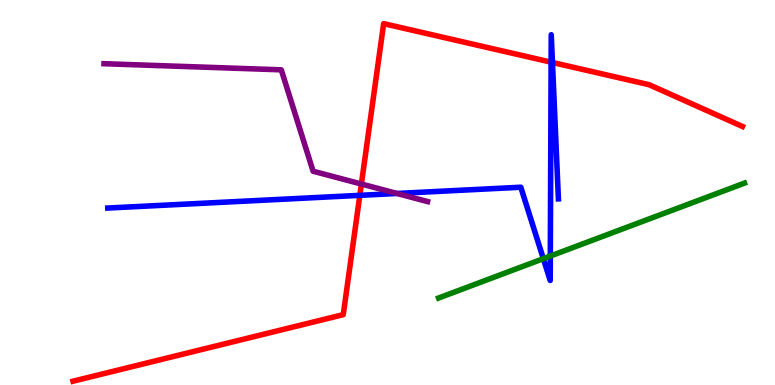[{'lines': ['blue', 'red'], 'intersections': [{'x': 4.64, 'y': 4.93}, {'x': 7.11, 'y': 8.39}, {'x': 7.13, 'y': 8.38}]}, {'lines': ['green', 'red'], 'intersections': []}, {'lines': ['purple', 'red'], 'intersections': [{'x': 4.66, 'y': 5.22}]}, {'lines': ['blue', 'green'], 'intersections': [{'x': 7.01, 'y': 3.28}, {'x': 7.1, 'y': 3.35}]}, {'lines': ['blue', 'purple'], 'intersections': [{'x': 5.12, 'y': 4.97}]}, {'lines': ['green', 'purple'], 'intersections': []}]